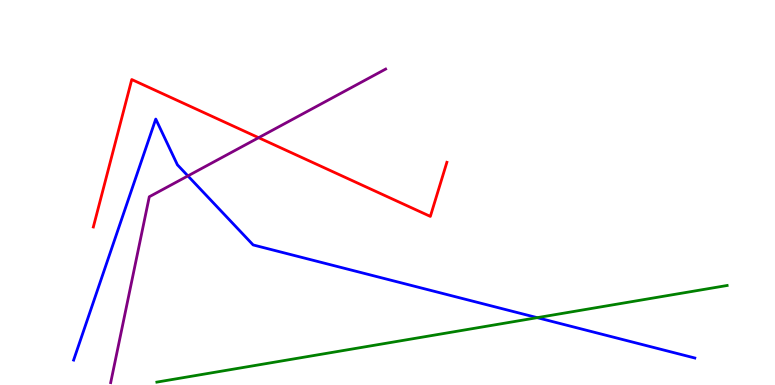[{'lines': ['blue', 'red'], 'intersections': []}, {'lines': ['green', 'red'], 'intersections': []}, {'lines': ['purple', 'red'], 'intersections': [{'x': 3.34, 'y': 6.42}]}, {'lines': ['blue', 'green'], 'intersections': [{'x': 6.93, 'y': 1.75}]}, {'lines': ['blue', 'purple'], 'intersections': [{'x': 2.42, 'y': 5.43}]}, {'lines': ['green', 'purple'], 'intersections': []}]